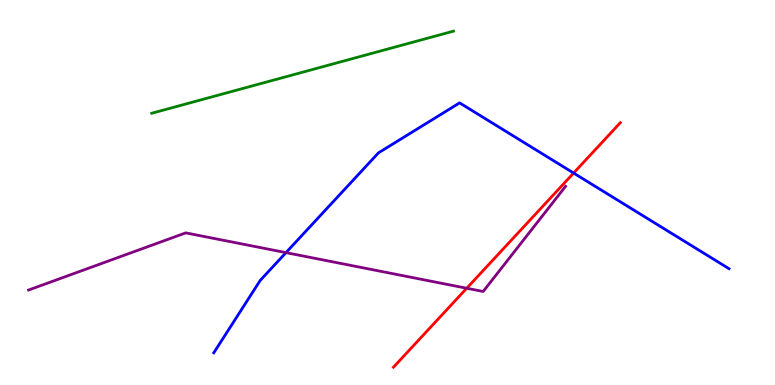[{'lines': ['blue', 'red'], 'intersections': [{'x': 7.4, 'y': 5.51}]}, {'lines': ['green', 'red'], 'intersections': []}, {'lines': ['purple', 'red'], 'intersections': [{'x': 6.02, 'y': 2.51}]}, {'lines': ['blue', 'green'], 'intersections': []}, {'lines': ['blue', 'purple'], 'intersections': [{'x': 3.69, 'y': 3.44}]}, {'lines': ['green', 'purple'], 'intersections': []}]